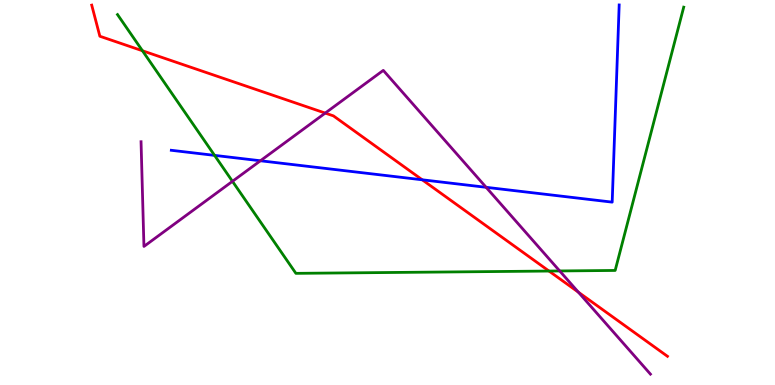[{'lines': ['blue', 'red'], 'intersections': [{'x': 5.45, 'y': 5.33}]}, {'lines': ['green', 'red'], 'intersections': [{'x': 1.84, 'y': 8.68}, {'x': 7.08, 'y': 2.96}]}, {'lines': ['purple', 'red'], 'intersections': [{'x': 4.2, 'y': 7.06}, {'x': 7.46, 'y': 2.41}]}, {'lines': ['blue', 'green'], 'intersections': [{'x': 2.77, 'y': 5.96}]}, {'lines': ['blue', 'purple'], 'intersections': [{'x': 3.36, 'y': 5.82}, {'x': 6.27, 'y': 5.13}]}, {'lines': ['green', 'purple'], 'intersections': [{'x': 3.0, 'y': 5.29}, {'x': 7.22, 'y': 2.96}]}]